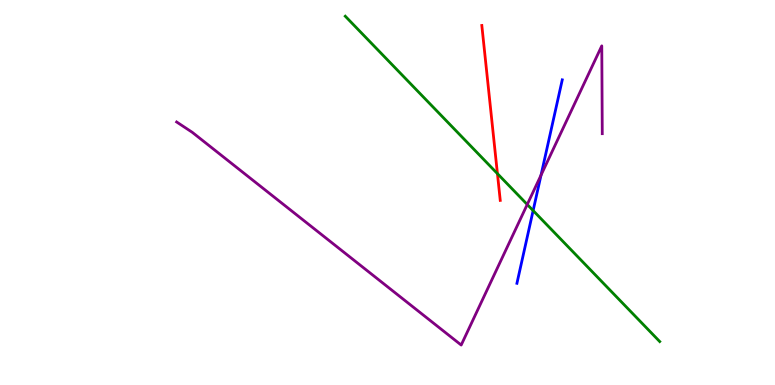[{'lines': ['blue', 'red'], 'intersections': []}, {'lines': ['green', 'red'], 'intersections': [{'x': 6.42, 'y': 5.49}]}, {'lines': ['purple', 'red'], 'intersections': []}, {'lines': ['blue', 'green'], 'intersections': [{'x': 6.88, 'y': 4.53}]}, {'lines': ['blue', 'purple'], 'intersections': [{'x': 6.98, 'y': 5.45}]}, {'lines': ['green', 'purple'], 'intersections': [{'x': 6.8, 'y': 4.69}]}]